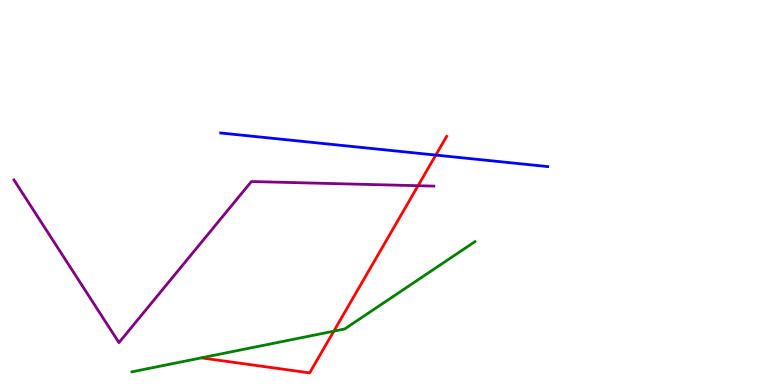[{'lines': ['blue', 'red'], 'intersections': [{'x': 5.62, 'y': 5.97}]}, {'lines': ['green', 'red'], 'intersections': [{'x': 4.31, 'y': 1.4}]}, {'lines': ['purple', 'red'], 'intersections': [{'x': 5.39, 'y': 5.18}]}, {'lines': ['blue', 'green'], 'intersections': []}, {'lines': ['blue', 'purple'], 'intersections': []}, {'lines': ['green', 'purple'], 'intersections': []}]